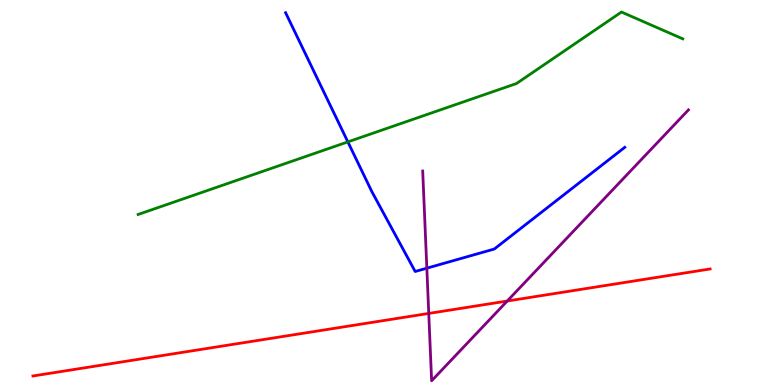[{'lines': ['blue', 'red'], 'intersections': []}, {'lines': ['green', 'red'], 'intersections': []}, {'lines': ['purple', 'red'], 'intersections': [{'x': 5.53, 'y': 1.86}, {'x': 6.55, 'y': 2.18}]}, {'lines': ['blue', 'green'], 'intersections': [{'x': 4.49, 'y': 6.31}]}, {'lines': ['blue', 'purple'], 'intersections': [{'x': 5.51, 'y': 3.03}]}, {'lines': ['green', 'purple'], 'intersections': []}]